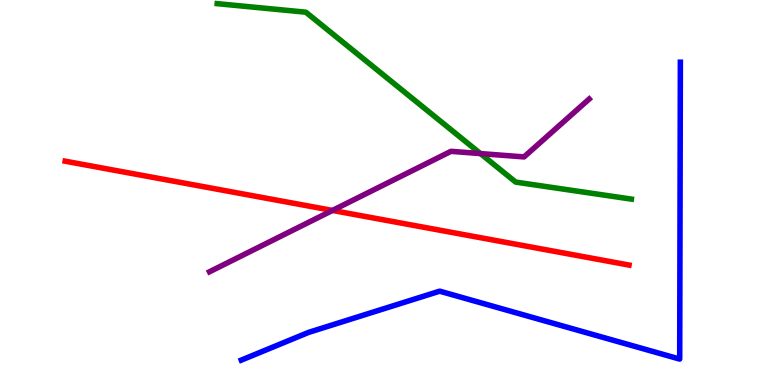[{'lines': ['blue', 'red'], 'intersections': []}, {'lines': ['green', 'red'], 'intersections': []}, {'lines': ['purple', 'red'], 'intersections': [{'x': 4.29, 'y': 4.53}]}, {'lines': ['blue', 'green'], 'intersections': []}, {'lines': ['blue', 'purple'], 'intersections': []}, {'lines': ['green', 'purple'], 'intersections': [{'x': 6.2, 'y': 6.01}]}]